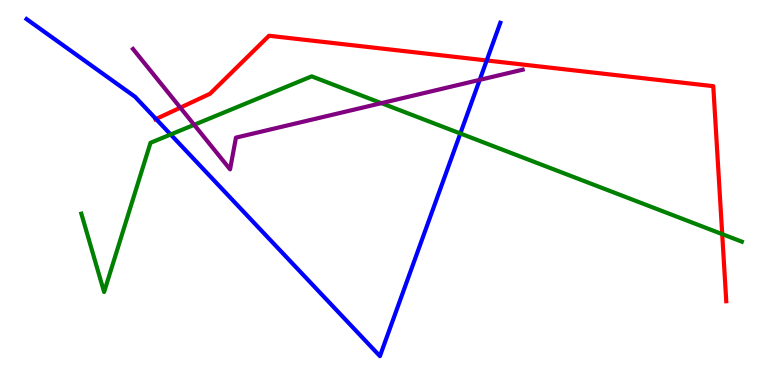[{'lines': ['blue', 'red'], 'intersections': [{'x': 2.01, 'y': 6.91}, {'x': 6.28, 'y': 8.43}]}, {'lines': ['green', 'red'], 'intersections': [{'x': 9.32, 'y': 3.92}]}, {'lines': ['purple', 'red'], 'intersections': [{'x': 2.33, 'y': 7.2}]}, {'lines': ['blue', 'green'], 'intersections': [{'x': 2.2, 'y': 6.51}, {'x': 5.94, 'y': 6.53}]}, {'lines': ['blue', 'purple'], 'intersections': [{'x': 6.19, 'y': 7.93}]}, {'lines': ['green', 'purple'], 'intersections': [{'x': 2.51, 'y': 6.76}, {'x': 4.92, 'y': 7.32}]}]